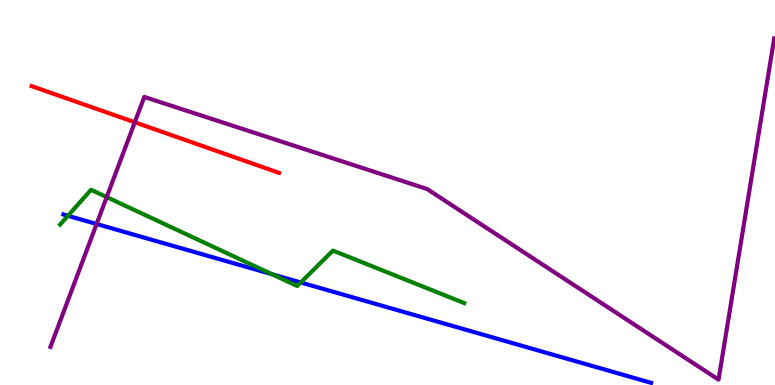[{'lines': ['blue', 'red'], 'intersections': []}, {'lines': ['green', 'red'], 'intersections': []}, {'lines': ['purple', 'red'], 'intersections': [{'x': 1.74, 'y': 6.82}]}, {'lines': ['blue', 'green'], 'intersections': [{'x': 0.877, 'y': 4.4}, {'x': 3.51, 'y': 2.88}, {'x': 3.88, 'y': 2.66}]}, {'lines': ['blue', 'purple'], 'intersections': [{'x': 1.25, 'y': 4.18}]}, {'lines': ['green', 'purple'], 'intersections': [{'x': 1.38, 'y': 4.88}]}]